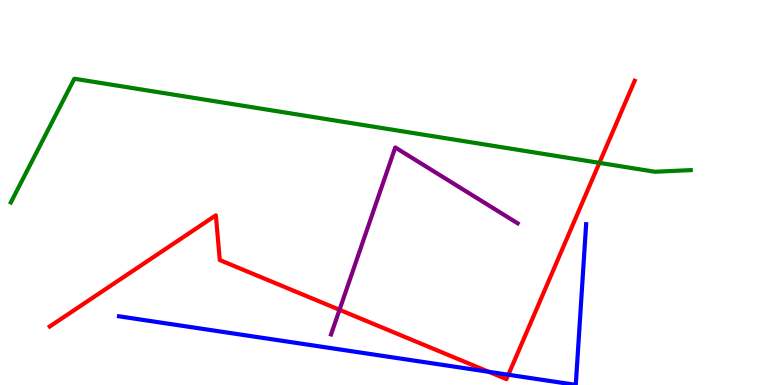[{'lines': ['blue', 'red'], 'intersections': [{'x': 6.31, 'y': 0.343}, {'x': 6.56, 'y': 0.266}]}, {'lines': ['green', 'red'], 'intersections': [{'x': 7.73, 'y': 5.77}]}, {'lines': ['purple', 'red'], 'intersections': [{'x': 4.38, 'y': 1.95}]}, {'lines': ['blue', 'green'], 'intersections': []}, {'lines': ['blue', 'purple'], 'intersections': []}, {'lines': ['green', 'purple'], 'intersections': []}]